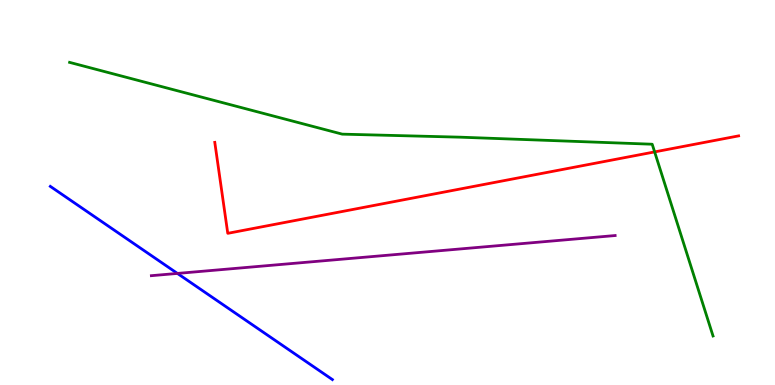[{'lines': ['blue', 'red'], 'intersections': []}, {'lines': ['green', 'red'], 'intersections': [{'x': 8.45, 'y': 6.05}]}, {'lines': ['purple', 'red'], 'intersections': []}, {'lines': ['blue', 'green'], 'intersections': []}, {'lines': ['blue', 'purple'], 'intersections': [{'x': 2.29, 'y': 2.9}]}, {'lines': ['green', 'purple'], 'intersections': []}]